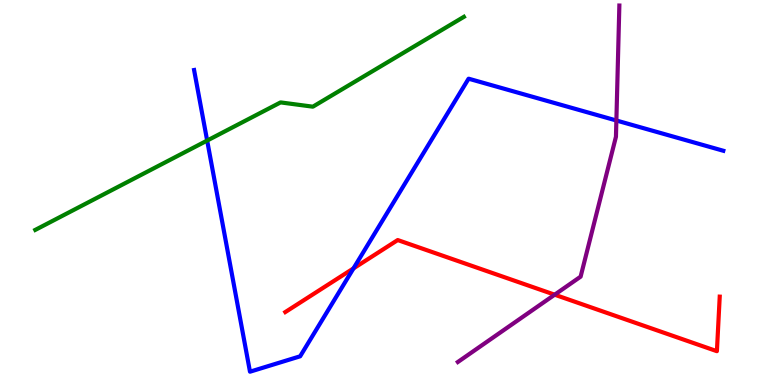[{'lines': ['blue', 'red'], 'intersections': [{'x': 4.56, 'y': 3.03}]}, {'lines': ['green', 'red'], 'intersections': []}, {'lines': ['purple', 'red'], 'intersections': [{'x': 7.16, 'y': 2.35}]}, {'lines': ['blue', 'green'], 'intersections': [{'x': 2.67, 'y': 6.35}]}, {'lines': ['blue', 'purple'], 'intersections': [{'x': 7.95, 'y': 6.87}]}, {'lines': ['green', 'purple'], 'intersections': []}]